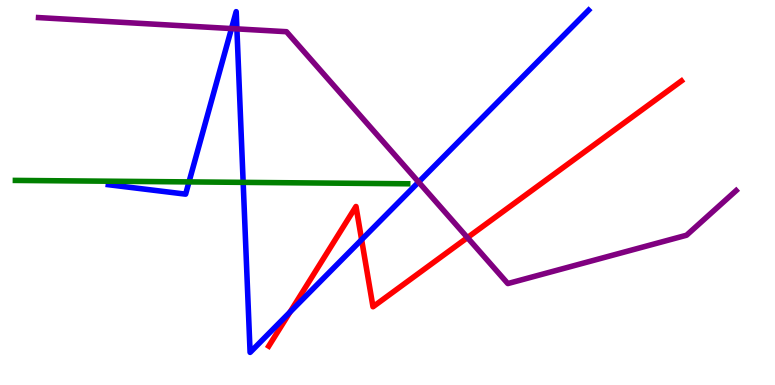[{'lines': ['blue', 'red'], 'intersections': [{'x': 3.74, 'y': 1.9}, {'x': 4.67, 'y': 3.77}]}, {'lines': ['green', 'red'], 'intersections': []}, {'lines': ['purple', 'red'], 'intersections': [{'x': 6.03, 'y': 3.83}]}, {'lines': ['blue', 'green'], 'intersections': [{'x': 2.44, 'y': 5.28}, {'x': 3.14, 'y': 5.26}]}, {'lines': ['blue', 'purple'], 'intersections': [{'x': 2.99, 'y': 9.26}, {'x': 3.06, 'y': 9.25}, {'x': 5.4, 'y': 5.27}]}, {'lines': ['green', 'purple'], 'intersections': []}]